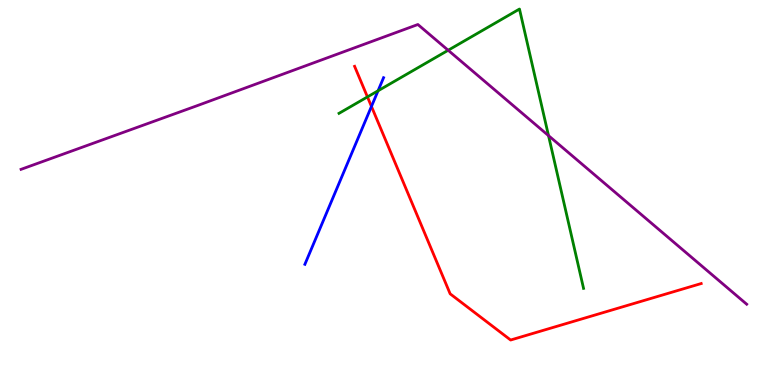[{'lines': ['blue', 'red'], 'intersections': [{'x': 4.79, 'y': 7.24}]}, {'lines': ['green', 'red'], 'intersections': [{'x': 4.74, 'y': 7.48}]}, {'lines': ['purple', 'red'], 'intersections': []}, {'lines': ['blue', 'green'], 'intersections': [{'x': 4.88, 'y': 7.64}]}, {'lines': ['blue', 'purple'], 'intersections': []}, {'lines': ['green', 'purple'], 'intersections': [{'x': 5.78, 'y': 8.69}, {'x': 7.08, 'y': 6.48}]}]